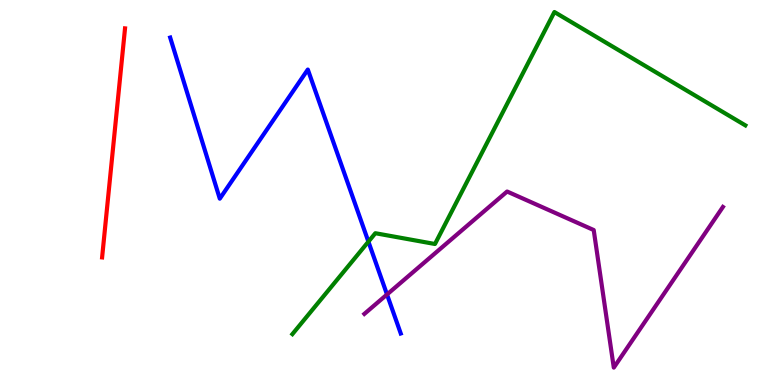[{'lines': ['blue', 'red'], 'intersections': []}, {'lines': ['green', 'red'], 'intersections': []}, {'lines': ['purple', 'red'], 'intersections': []}, {'lines': ['blue', 'green'], 'intersections': [{'x': 4.75, 'y': 3.72}]}, {'lines': ['blue', 'purple'], 'intersections': [{'x': 4.99, 'y': 2.35}]}, {'lines': ['green', 'purple'], 'intersections': []}]